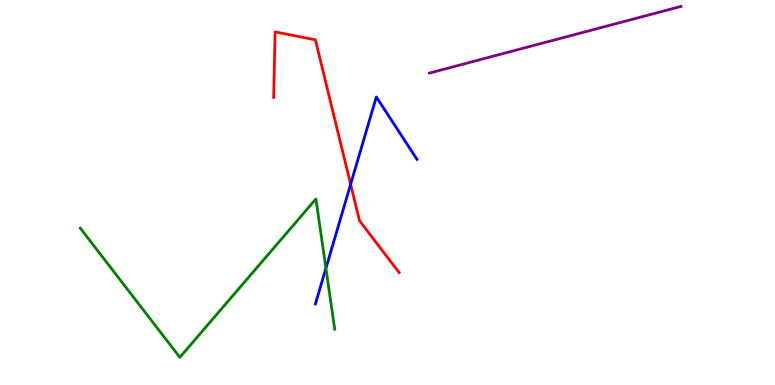[{'lines': ['blue', 'red'], 'intersections': [{'x': 4.52, 'y': 5.21}]}, {'lines': ['green', 'red'], 'intersections': []}, {'lines': ['purple', 'red'], 'intersections': []}, {'lines': ['blue', 'green'], 'intersections': [{'x': 4.21, 'y': 3.03}]}, {'lines': ['blue', 'purple'], 'intersections': []}, {'lines': ['green', 'purple'], 'intersections': []}]